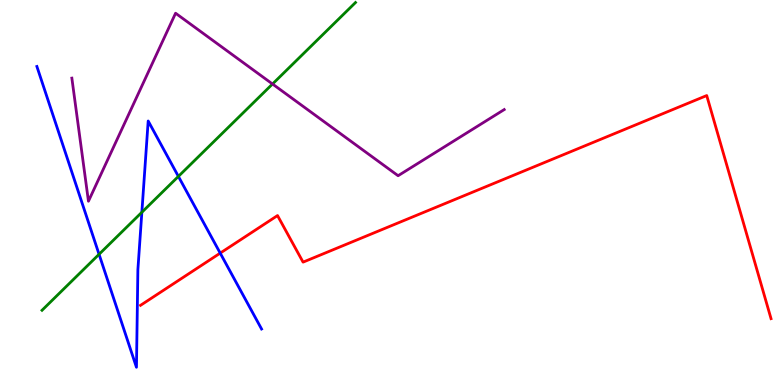[{'lines': ['blue', 'red'], 'intersections': [{'x': 2.84, 'y': 3.43}]}, {'lines': ['green', 'red'], 'intersections': []}, {'lines': ['purple', 'red'], 'intersections': []}, {'lines': ['blue', 'green'], 'intersections': [{'x': 1.28, 'y': 3.4}, {'x': 1.83, 'y': 4.49}, {'x': 2.3, 'y': 5.42}]}, {'lines': ['blue', 'purple'], 'intersections': []}, {'lines': ['green', 'purple'], 'intersections': [{'x': 3.52, 'y': 7.82}]}]